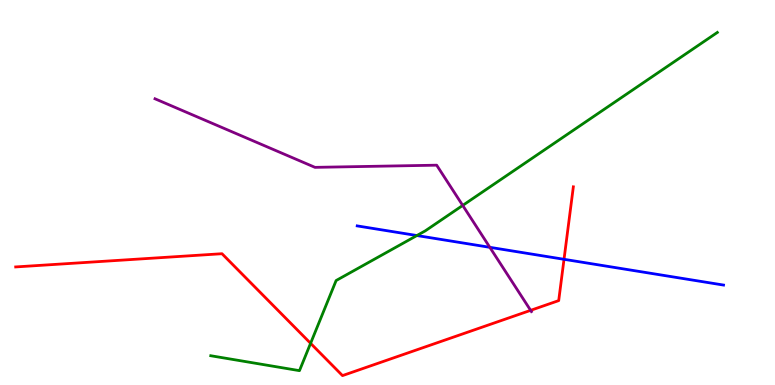[{'lines': ['blue', 'red'], 'intersections': [{'x': 7.28, 'y': 3.26}]}, {'lines': ['green', 'red'], 'intersections': [{'x': 4.01, 'y': 1.08}]}, {'lines': ['purple', 'red'], 'intersections': [{'x': 6.85, 'y': 1.94}]}, {'lines': ['blue', 'green'], 'intersections': [{'x': 5.38, 'y': 3.88}]}, {'lines': ['blue', 'purple'], 'intersections': [{'x': 6.32, 'y': 3.58}]}, {'lines': ['green', 'purple'], 'intersections': [{'x': 5.97, 'y': 4.66}]}]